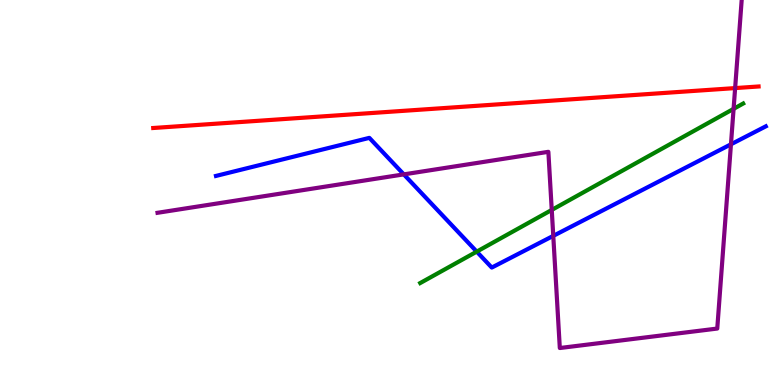[{'lines': ['blue', 'red'], 'intersections': []}, {'lines': ['green', 'red'], 'intersections': []}, {'lines': ['purple', 'red'], 'intersections': [{'x': 9.49, 'y': 7.71}]}, {'lines': ['blue', 'green'], 'intersections': [{'x': 6.15, 'y': 3.46}]}, {'lines': ['blue', 'purple'], 'intersections': [{'x': 5.21, 'y': 5.47}, {'x': 7.14, 'y': 3.87}, {'x': 9.43, 'y': 6.25}]}, {'lines': ['green', 'purple'], 'intersections': [{'x': 7.12, 'y': 4.55}, {'x': 9.47, 'y': 7.17}]}]